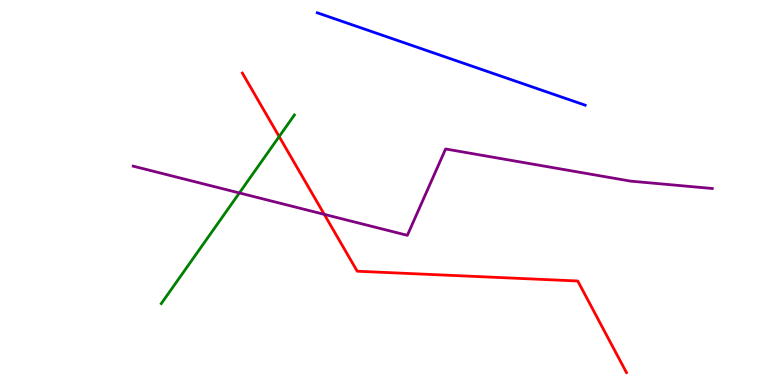[{'lines': ['blue', 'red'], 'intersections': []}, {'lines': ['green', 'red'], 'intersections': [{'x': 3.6, 'y': 6.45}]}, {'lines': ['purple', 'red'], 'intersections': [{'x': 4.18, 'y': 4.43}]}, {'lines': ['blue', 'green'], 'intersections': []}, {'lines': ['blue', 'purple'], 'intersections': []}, {'lines': ['green', 'purple'], 'intersections': [{'x': 3.09, 'y': 4.99}]}]